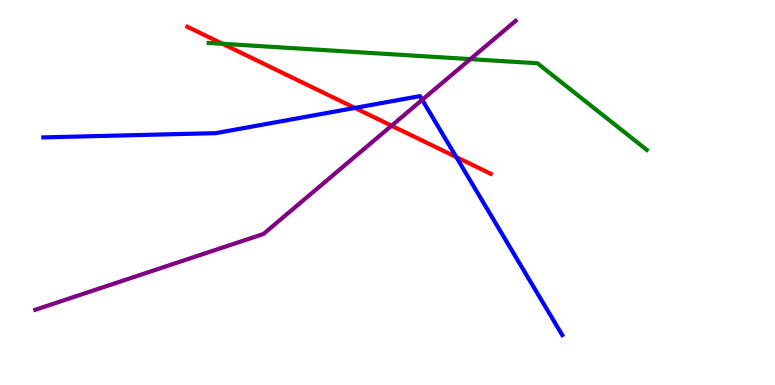[{'lines': ['blue', 'red'], 'intersections': [{'x': 4.58, 'y': 7.2}, {'x': 5.89, 'y': 5.92}]}, {'lines': ['green', 'red'], 'intersections': [{'x': 2.87, 'y': 8.86}]}, {'lines': ['purple', 'red'], 'intersections': [{'x': 5.05, 'y': 6.73}]}, {'lines': ['blue', 'green'], 'intersections': []}, {'lines': ['blue', 'purple'], 'intersections': [{'x': 5.45, 'y': 7.41}]}, {'lines': ['green', 'purple'], 'intersections': [{'x': 6.07, 'y': 8.46}]}]